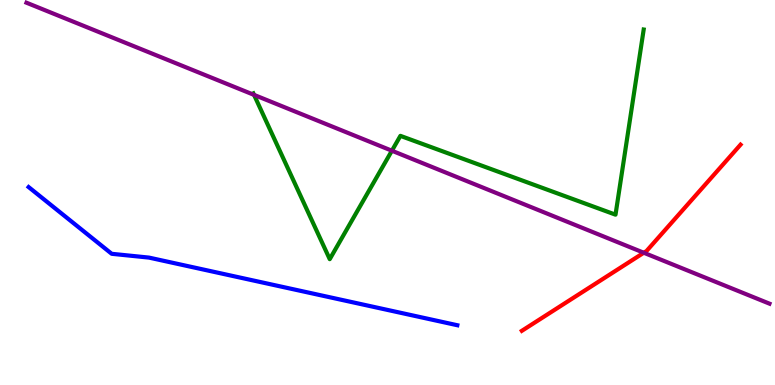[{'lines': ['blue', 'red'], 'intersections': []}, {'lines': ['green', 'red'], 'intersections': []}, {'lines': ['purple', 'red'], 'intersections': [{'x': 8.31, 'y': 3.44}]}, {'lines': ['blue', 'green'], 'intersections': []}, {'lines': ['blue', 'purple'], 'intersections': []}, {'lines': ['green', 'purple'], 'intersections': [{'x': 3.28, 'y': 7.54}, {'x': 5.06, 'y': 6.09}]}]